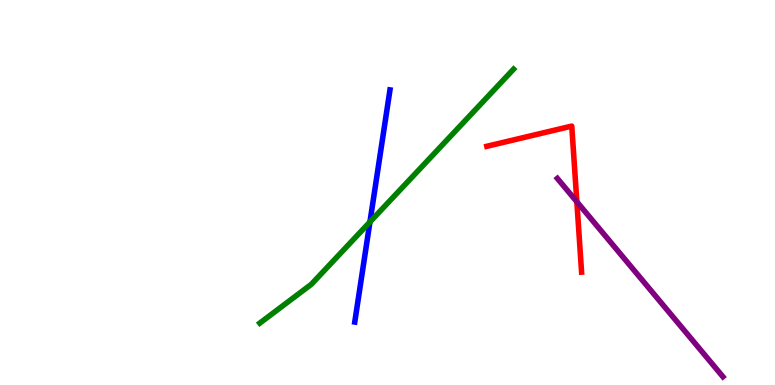[{'lines': ['blue', 'red'], 'intersections': []}, {'lines': ['green', 'red'], 'intersections': []}, {'lines': ['purple', 'red'], 'intersections': [{'x': 7.44, 'y': 4.76}]}, {'lines': ['blue', 'green'], 'intersections': [{'x': 4.77, 'y': 4.24}]}, {'lines': ['blue', 'purple'], 'intersections': []}, {'lines': ['green', 'purple'], 'intersections': []}]